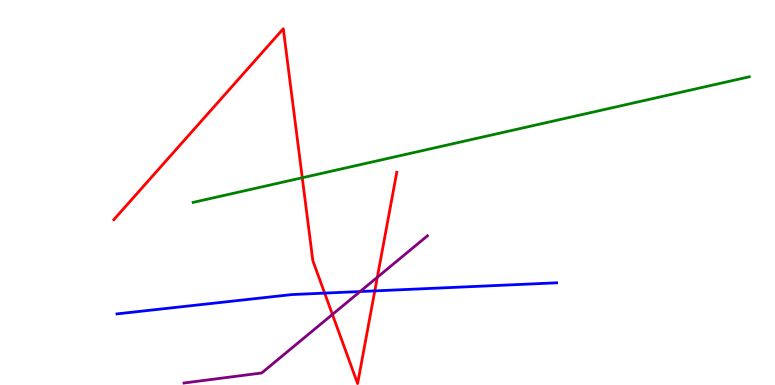[{'lines': ['blue', 'red'], 'intersections': [{'x': 4.19, 'y': 2.39}, {'x': 4.84, 'y': 2.44}]}, {'lines': ['green', 'red'], 'intersections': [{'x': 3.9, 'y': 5.38}]}, {'lines': ['purple', 'red'], 'intersections': [{'x': 4.29, 'y': 1.83}, {'x': 4.87, 'y': 2.8}]}, {'lines': ['blue', 'green'], 'intersections': []}, {'lines': ['blue', 'purple'], 'intersections': [{'x': 4.65, 'y': 2.43}]}, {'lines': ['green', 'purple'], 'intersections': []}]